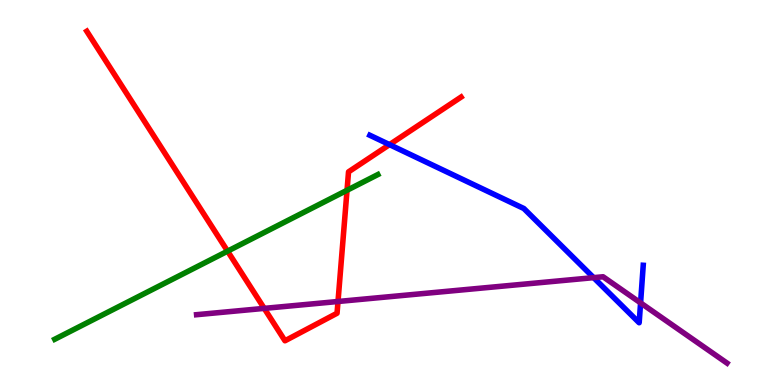[{'lines': ['blue', 'red'], 'intersections': [{'x': 5.03, 'y': 6.24}]}, {'lines': ['green', 'red'], 'intersections': [{'x': 2.94, 'y': 3.48}, {'x': 4.48, 'y': 5.06}]}, {'lines': ['purple', 'red'], 'intersections': [{'x': 3.41, 'y': 1.99}, {'x': 4.36, 'y': 2.17}]}, {'lines': ['blue', 'green'], 'intersections': []}, {'lines': ['blue', 'purple'], 'intersections': [{'x': 7.66, 'y': 2.79}, {'x': 8.27, 'y': 2.13}]}, {'lines': ['green', 'purple'], 'intersections': []}]